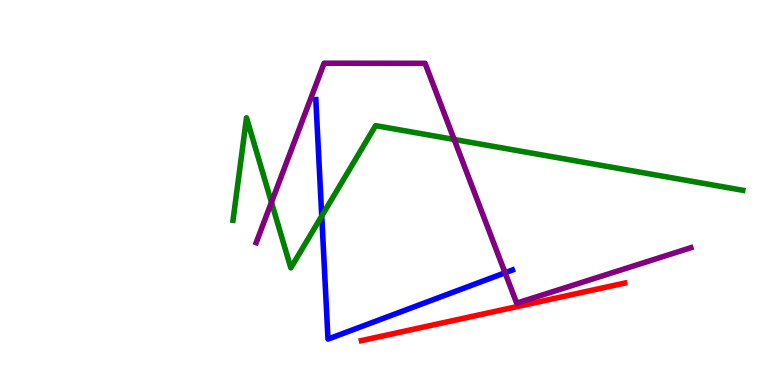[{'lines': ['blue', 'red'], 'intersections': []}, {'lines': ['green', 'red'], 'intersections': []}, {'lines': ['purple', 'red'], 'intersections': []}, {'lines': ['blue', 'green'], 'intersections': [{'x': 4.15, 'y': 4.39}]}, {'lines': ['blue', 'purple'], 'intersections': [{'x': 6.52, 'y': 2.92}]}, {'lines': ['green', 'purple'], 'intersections': [{'x': 3.5, 'y': 4.75}, {'x': 5.86, 'y': 6.38}]}]